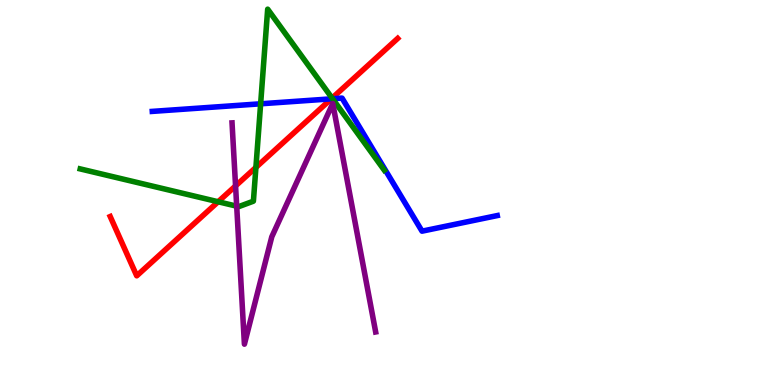[{'lines': ['blue', 'red'], 'intersections': [{'x': 4.27, 'y': 7.43}]}, {'lines': ['green', 'red'], 'intersections': [{'x': 2.81, 'y': 4.76}, {'x': 3.3, 'y': 5.65}, {'x': 4.28, 'y': 7.45}]}, {'lines': ['purple', 'red'], 'intersections': [{'x': 3.04, 'y': 5.17}]}, {'lines': ['blue', 'green'], 'intersections': [{'x': 3.36, 'y': 7.3}, {'x': 4.29, 'y': 7.43}]}, {'lines': ['blue', 'purple'], 'intersections': []}, {'lines': ['green', 'purple'], 'intersections': [{'x': 3.05, 'y': 4.64}]}]